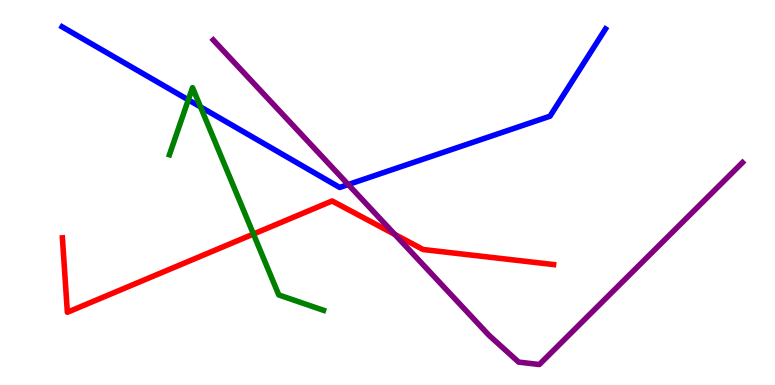[{'lines': ['blue', 'red'], 'intersections': []}, {'lines': ['green', 'red'], 'intersections': [{'x': 3.27, 'y': 3.92}]}, {'lines': ['purple', 'red'], 'intersections': [{'x': 5.09, 'y': 3.91}]}, {'lines': ['blue', 'green'], 'intersections': [{'x': 2.43, 'y': 7.41}, {'x': 2.59, 'y': 7.22}]}, {'lines': ['blue', 'purple'], 'intersections': [{'x': 4.49, 'y': 5.21}]}, {'lines': ['green', 'purple'], 'intersections': []}]